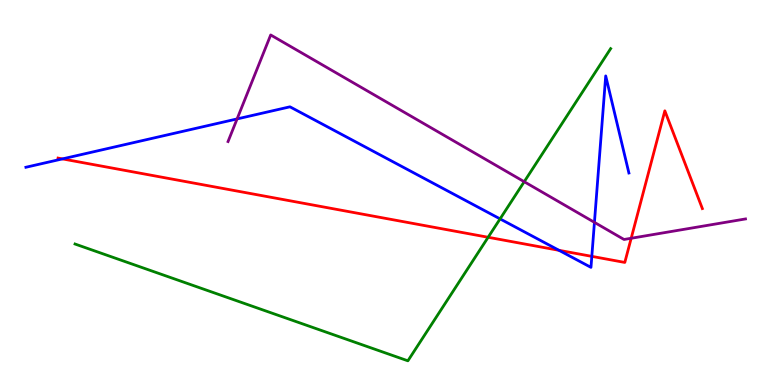[{'lines': ['blue', 'red'], 'intersections': [{'x': 0.806, 'y': 5.87}, {'x': 7.21, 'y': 3.5}, {'x': 7.64, 'y': 3.34}]}, {'lines': ['green', 'red'], 'intersections': [{'x': 6.3, 'y': 3.84}]}, {'lines': ['purple', 'red'], 'intersections': [{'x': 8.14, 'y': 3.81}]}, {'lines': ['blue', 'green'], 'intersections': [{'x': 6.45, 'y': 4.31}]}, {'lines': ['blue', 'purple'], 'intersections': [{'x': 3.06, 'y': 6.91}, {'x': 7.67, 'y': 4.22}]}, {'lines': ['green', 'purple'], 'intersections': [{'x': 6.76, 'y': 5.28}]}]